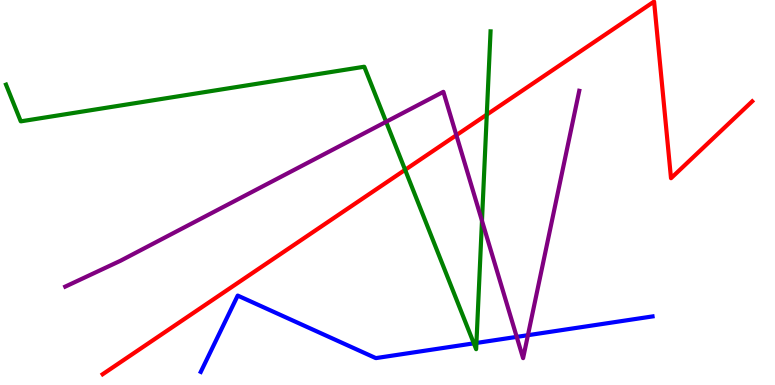[{'lines': ['blue', 'red'], 'intersections': []}, {'lines': ['green', 'red'], 'intersections': [{'x': 5.23, 'y': 5.59}, {'x': 6.28, 'y': 7.02}]}, {'lines': ['purple', 'red'], 'intersections': [{'x': 5.89, 'y': 6.49}]}, {'lines': ['blue', 'green'], 'intersections': [{'x': 6.11, 'y': 1.08}, {'x': 6.15, 'y': 1.09}]}, {'lines': ['blue', 'purple'], 'intersections': [{'x': 6.67, 'y': 1.25}, {'x': 6.81, 'y': 1.29}]}, {'lines': ['green', 'purple'], 'intersections': [{'x': 4.98, 'y': 6.84}, {'x': 6.22, 'y': 4.27}]}]